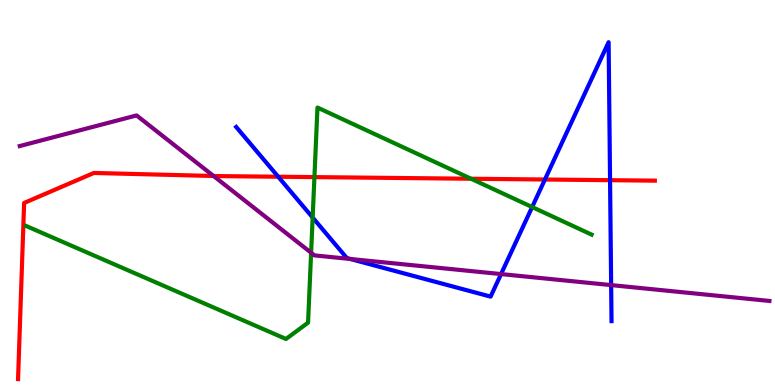[{'lines': ['blue', 'red'], 'intersections': [{'x': 3.59, 'y': 5.41}, {'x': 7.03, 'y': 5.34}, {'x': 7.87, 'y': 5.32}]}, {'lines': ['green', 'red'], 'intersections': [{'x': 4.06, 'y': 5.4}, {'x': 6.08, 'y': 5.36}]}, {'lines': ['purple', 'red'], 'intersections': [{'x': 2.76, 'y': 5.43}]}, {'lines': ['blue', 'green'], 'intersections': [{'x': 4.03, 'y': 4.35}, {'x': 6.87, 'y': 4.62}]}, {'lines': ['blue', 'purple'], 'intersections': [{'x': 4.52, 'y': 3.27}, {'x': 6.47, 'y': 2.88}, {'x': 7.89, 'y': 2.59}]}, {'lines': ['green', 'purple'], 'intersections': [{'x': 4.01, 'y': 3.44}]}]